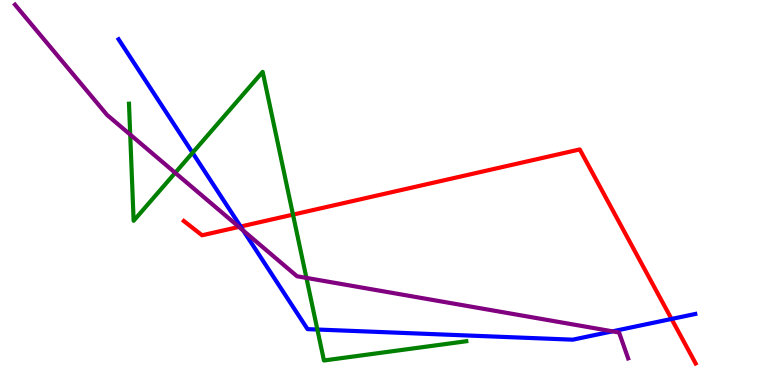[{'lines': ['blue', 'red'], 'intersections': [{'x': 3.11, 'y': 4.12}, {'x': 8.67, 'y': 1.72}]}, {'lines': ['green', 'red'], 'intersections': [{'x': 3.78, 'y': 4.43}]}, {'lines': ['purple', 'red'], 'intersections': [{'x': 3.08, 'y': 4.11}]}, {'lines': ['blue', 'green'], 'intersections': [{'x': 2.48, 'y': 6.03}, {'x': 4.1, 'y': 1.44}]}, {'lines': ['blue', 'purple'], 'intersections': [{'x': 3.14, 'y': 4.01}, {'x': 7.9, 'y': 1.39}]}, {'lines': ['green', 'purple'], 'intersections': [{'x': 1.68, 'y': 6.5}, {'x': 2.26, 'y': 5.51}, {'x': 3.95, 'y': 2.78}]}]